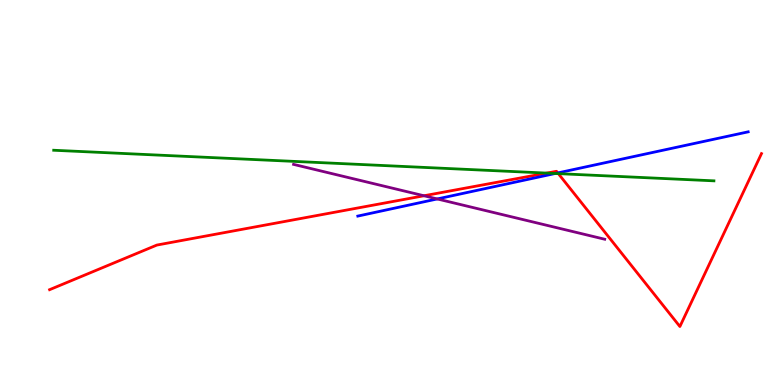[{'lines': ['blue', 'red'], 'intersections': [{'x': 7.2, 'y': 5.51}]}, {'lines': ['green', 'red'], 'intersections': [{'x': 7.05, 'y': 5.5}, {'x': 7.2, 'y': 5.49}]}, {'lines': ['purple', 'red'], 'intersections': [{'x': 5.47, 'y': 4.92}]}, {'lines': ['blue', 'green'], 'intersections': [{'x': 7.16, 'y': 5.49}]}, {'lines': ['blue', 'purple'], 'intersections': [{'x': 5.64, 'y': 4.83}]}, {'lines': ['green', 'purple'], 'intersections': []}]